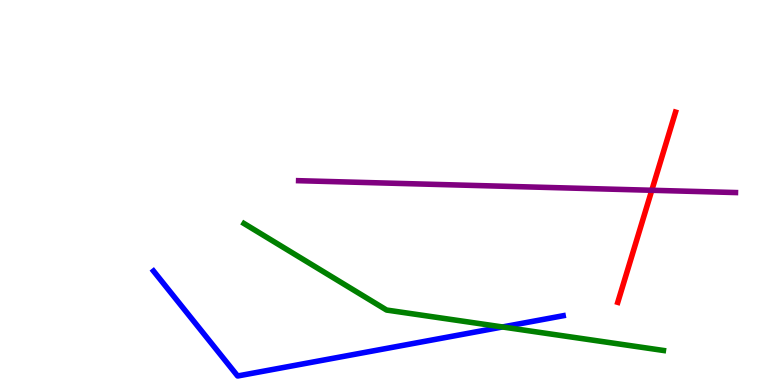[{'lines': ['blue', 'red'], 'intersections': []}, {'lines': ['green', 'red'], 'intersections': []}, {'lines': ['purple', 'red'], 'intersections': [{'x': 8.41, 'y': 5.06}]}, {'lines': ['blue', 'green'], 'intersections': [{'x': 6.48, 'y': 1.51}]}, {'lines': ['blue', 'purple'], 'intersections': []}, {'lines': ['green', 'purple'], 'intersections': []}]